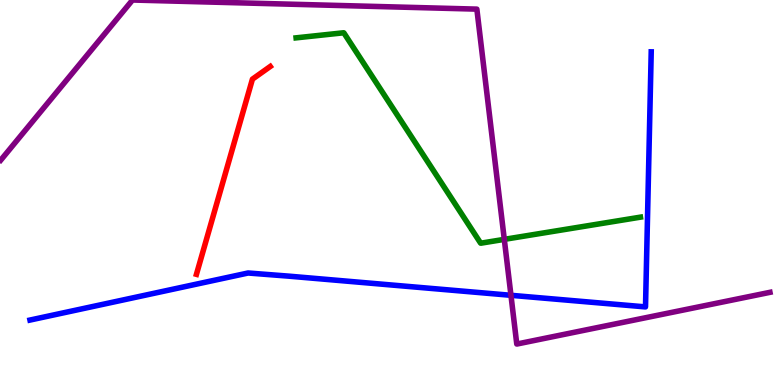[{'lines': ['blue', 'red'], 'intersections': []}, {'lines': ['green', 'red'], 'intersections': []}, {'lines': ['purple', 'red'], 'intersections': []}, {'lines': ['blue', 'green'], 'intersections': []}, {'lines': ['blue', 'purple'], 'intersections': [{'x': 6.59, 'y': 2.33}]}, {'lines': ['green', 'purple'], 'intersections': [{'x': 6.51, 'y': 3.78}]}]